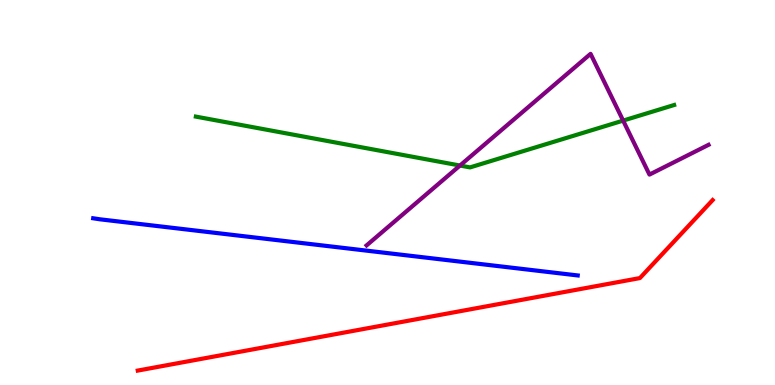[{'lines': ['blue', 'red'], 'intersections': []}, {'lines': ['green', 'red'], 'intersections': []}, {'lines': ['purple', 'red'], 'intersections': []}, {'lines': ['blue', 'green'], 'intersections': []}, {'lines': ['blue', 'purple'], 'intersections': []}, {'lines': ['green', 'purple'], 'intersections': [{'x': 5.94, 'y': 5.7}, {'x': 8.04, 'y': 6.87}]}]